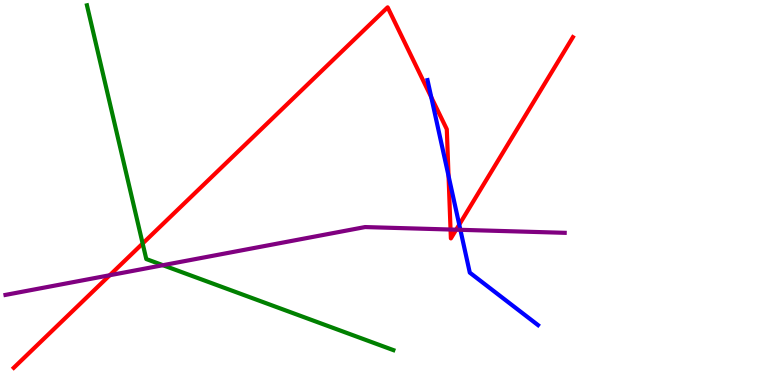[{'lines': ['blue', 'red'], 'intersections': [{'x': 5.56, 'y': 7.47}, {'x': 5.79, 'y': 5.43}, {'x': 5.93, 'y': 4.17}]}, {'lines': ['green', 'red'], 'intersections': [{'x': 1.84, 'y': 3.68}]}, {'lines': ['purple', 'red'], 'intersections': [{'x': 1.42, 'y': 2.85}, {'x': 5.81, 'y': 4.04}, {'x': 5.89, 'y': 4.03}]}, {'lines': ['blue', 'green'], 'intersections': []}, {'lines': ['blue', 'purple'], 'intersections': [{'x': 5.94, 'y': 4.03}]}, {'lines': ['green', 'purple'], 'intersections': [{'x': 2.1, 'y': 3.11}]}]